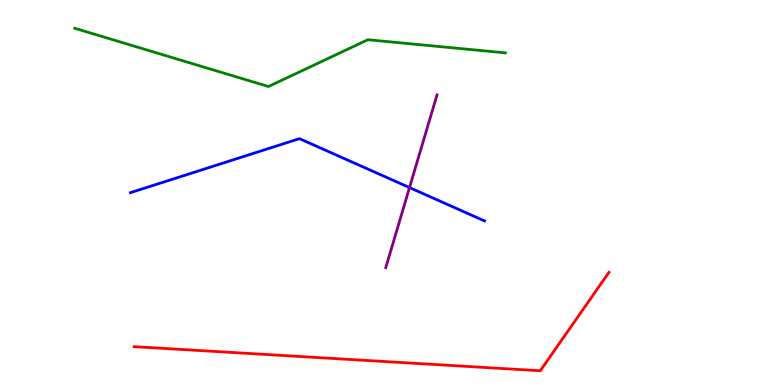[{'lines': ['blue', 'red'], 'intersections': []}, {'lines': ['green', 'red'], 'intersections': []}, {'lines': ['purple', 'red'], 'intersections': []}, {'lines': ['blue', 'green'], 'intersections': []}, {'lines': ['blue', 'purple'], 'intersections': [{'x': 5.28, 'y': 5.13}]}, {'lines': ['green', 'purple'], 'intersections': []}]